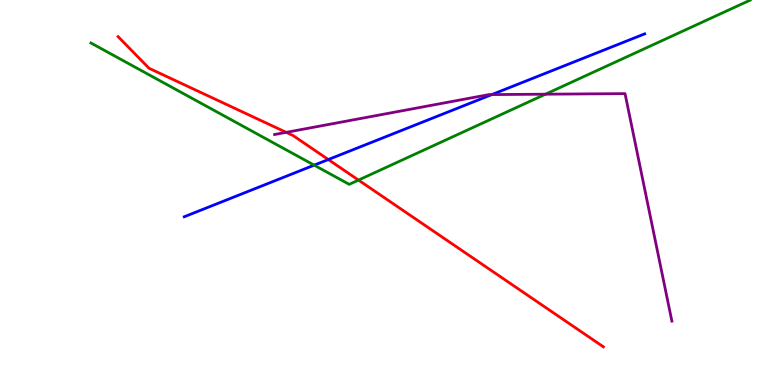[{'lines': ['blue', 'red'], 'intersections': [{'x': 4.24, 'y': 5.86}]}, {'lines': ['green', 'red'], 'intersections': [{'x': 4.63, 'y': 5.32}]}, {'lines': ['purple', 'red'], 'intersections': [{'x': 3.69, 'y': 6.56}]}, {'lines': ['blue', 'green'], 'intersections': [{'x': 4.05, 'y': 5.71}]}, {'lines': ['blue', 'purple'], 'intersections': [{'x': 6.35, 'y': 7.54}]}, {'lines': ['green', 'purple'], 'intersections': [{'x': 7.04, 'y': 7.55}]}]